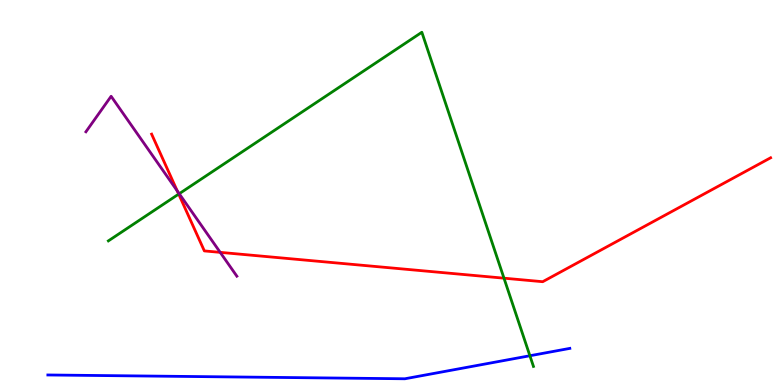[{'lines': ['blue', 'red'], 'intersections': []}, {'lines': ['green', 'red'], 'intersections': [{'x': 2.31, 'y': 4.96}, {'x': 6.5, 'y': 2.77}]}, {'lines': ['purple', 'red'], 'intersections': [{'x': 2.29, 'y': 5.04}, {'x': 2.84, 'y': 3.45}]}, {'lines': ['blue', 'green'], 'intersections': [{'x': 6.84, 'y': 0.76}]}, {'lines': ['blue', 'purple'], 'intersections': []}, {'lines': ['green', 'purple'], 'intersections': [{'x': 2.31, 'y': 4.97}]}]